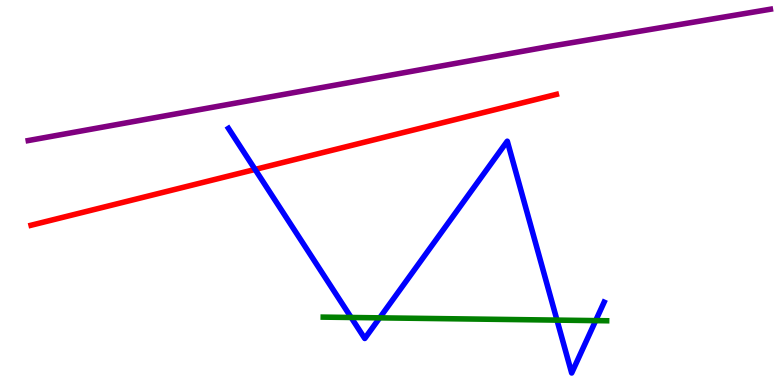[{'lines': ['blue', 'red'], 'intersections': [{'x': 3.29, 'y': 5.6}]}, {'lines': ['green', 'red'], 'intersections': []}, {'lines': ['purple', 'red'], 'intersections': []}, {'lines': ['blue', 'green'], 'intersections': [{'x': 4.53, 'y': 1.75}, {'x': 4.9, 'y': 1.74}, {'x': 7.19, 'y': 1.69}, {'x': 7.69, 'y': 1.67}]}, {'lines': ['blue', 'purple'], 'intersections': []}, {'lines': ['green', 'purple'], 'intersections': []}]